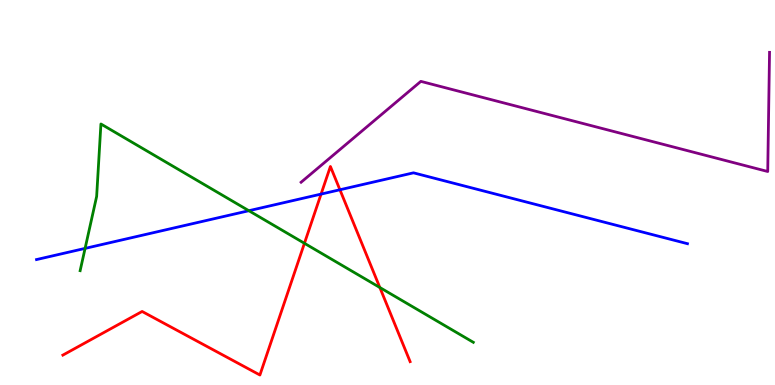[{'lines': ['blue', 'red'], 'intersections': [{'x': 4.14, 'y': 4.96}, {'x': 4.39, 'y': 5.07}]}, {'lines': ['green', 'red'], 'intersections': [{'x': 3.93, 'y': 3.68}, {'x': 4.9, 'y': 2.53}]}, {'lines': ['purple', 'red'], 'intersections': []}, {'lines': ['blue', 'green'], 'intersections': [{'x': 1.1, 'y': 3.55}, {'x': 3.21, 'y': 4.53}]}, {'lines': ['blue', 'purple'], 'intersections': []}, {'lines': ['green', 'purple'], 'intersections': []}]